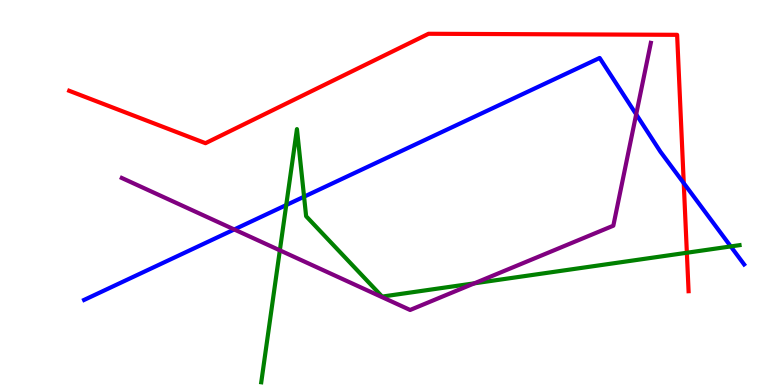[{'lines': ['blue', 'red'], 'intersections': [{'x': 8.82, 'y': 5.24}]}, {'lines': ['green', 'red'], 'intersections': [{'x': 8.86, 'y': 3.44}]}, {'lines': ['purple', 'red'], 'intersections': []}, {'lines': ['blue', 'green'], 'intersections': [{'x': 3.69, 'y': 4.67}, {'x': 3.92, 'y': 4.89}, {'x': 9.43, 'y': 3.6}]}, {'lines': ['blue', 'purple'], 'intersections': [{'x': 3.02, 'y': 4.04}, {'x': 8.21, 'y': 7.03}]}, {'lines': ['green', 'purple'], 'intersections': [{'x': 3.61, 'y': 3.5}, {'x': 6.12, 'y': 2.64}]}]